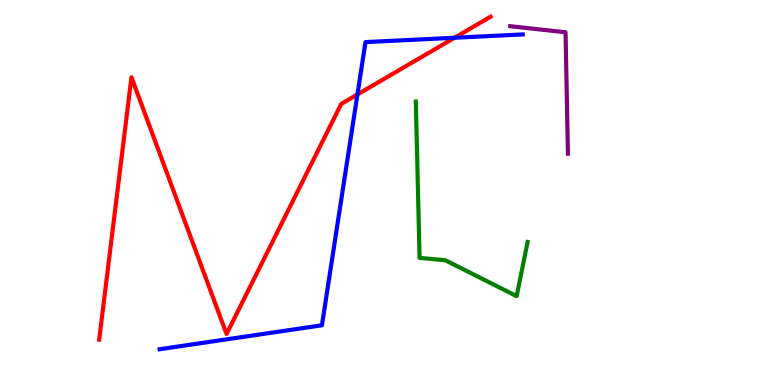[{'lines': ['blue', 'red'], 'intersections': [{'x': 4.61, 'y': 7.55}, {'x': 5.86, 'y': 9.02}]}, {'lines': ['green', 'red'], 'intersections': []}, {'lines': ['purple', 'red'], 'intersections': []}, {'lines': ['blue', 'green'], 'intersections': []}, {'lines': ['blue', 'purple'], 'intersections': []}, {'lines': ['green', 'purple'], 'intersections': []}]